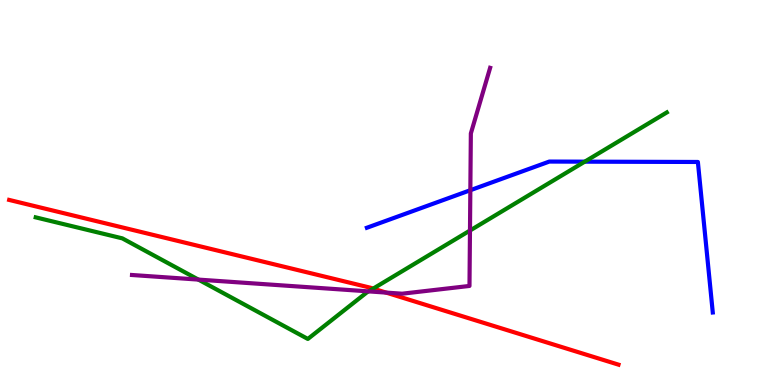[{'lines': ['blue', 'red'], 'intersections': []}, {'lines': ['green', 'red'], 'intersections': [{'x': 4.82, 'y': 2.5}]}, {'lines': ['purple', 'red'], 'intersections': [{'x': 4.98, 'y': 2.4}]}, {'lines': ['blue', 'green'], 'intersections': [{'x': 7.55, 'y': 5.8}]}, {'lines': ['blue', 'purple'], 'intersections': [{'x': 6.07, 'y': 5.06}]}, {'lines': ['green', 'purple'], 'intersections': [{'x': 2.56, 'y': 2.74}, {'x': 4.76, 'y': 2.43}, {'x': 6.06, 'y': 4.01}]}]